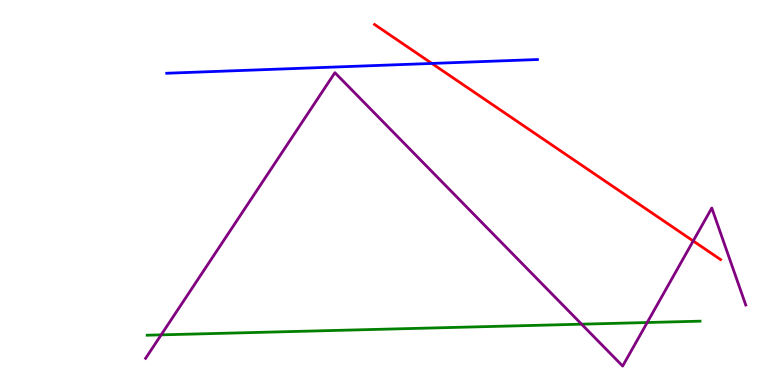[{'lines': ['blue', 'red'], 'intersections': [{'x': 5.57, 'y': 8.35}]}, {'lines': ['green', 'red'], 'intersections': []}, {'lines': ['purple', 'red'], 'intersections': [{'x': 8.94, 'y': 3.74}]}, {'lines': ['blue', 'green'], 'intersections': []}, {'lines': ['blue', 'purple'], 'intersections': []}, {'lines': ['green', 'purple'], 'intersections': [{'x': 2.08, 'y': 1.3}, {'x': 7.5, 'y': 1.58}, {'x': 8.35, 'y': 1.62}]}]